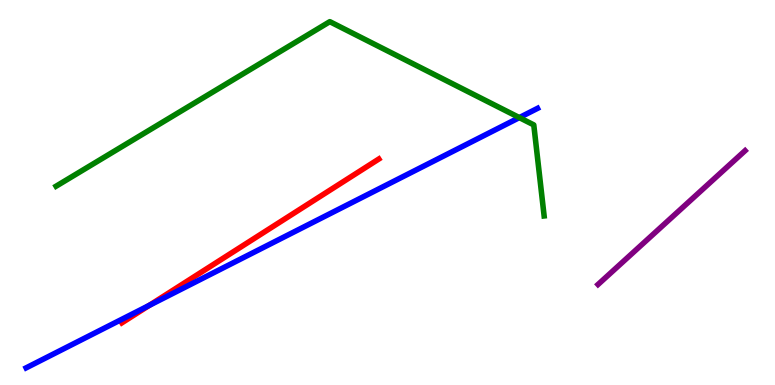[{'lines': ['blue', 'red'], 'intersections': [{'x': 1.92, 'y': 2.07}]}, {'lines': ['green', 'red'], 'intersections': []}, {'lines': ['purple', 'red'], 'intersections': []}, {'lines': ['blue', 'green'], 'intersections': [{'x': 6.7, 'y': 6.95}]}, {'lines': ['blue', 'purple'], 'intersections': []}, {'lines': ['green', 'purple'], 'intersections': []}]